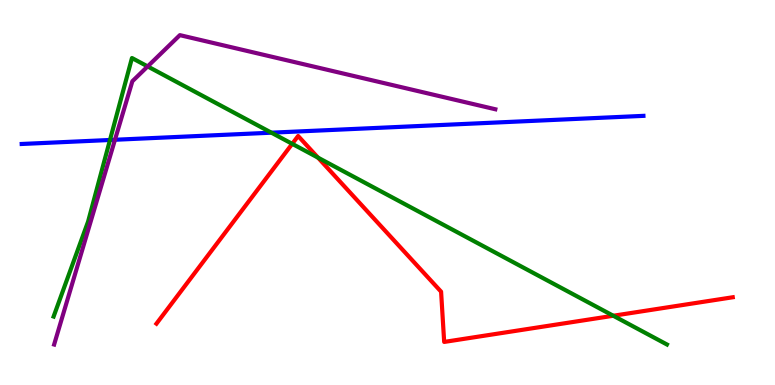[{'lines': ['blue', 'red'], 'intersections': []}, {'lines': ['green', 'red'], 'intersections': [{'x': 3.77, 'y': 6.26}, {'x': 4.1, 'y': 5.91}, {'x': 7.91, 'y': 1.8}]}, {'lines': ['purple', 'red'], 'intersections': []}, {'lines': ['blue', 'green'], 'intersections': [{'x': 1.42, 'y': 6.36}, {'x': 3.5, 'y': 6.55}]}, {'lines': ['blue', 'purple'], 'intersections': [{'x': 1.48, 'y': 6.37}]}, {'lines': ['green', 'purple'], 'intersections': [{'x': 1.91, 'y': 8.27}]}]